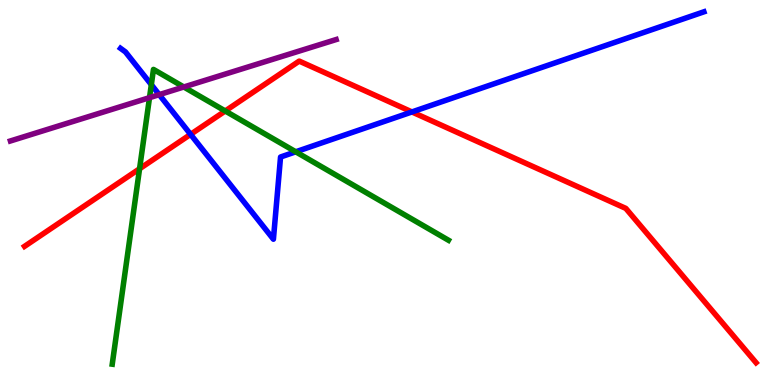[{'lines': ['blue', 'red'], 'intersections': [{'x': 2.46, 'y': 6.51}, {'x': 5.32, 'y': 7.09}]}, {'lines': ['green', 'red'], 'intersections': [{'x': 1.8, 'y': 5.62}, {'x': 2.91, 'y': 7.12}]}, {'lines': ['purple', 'red'], 'intersections': []}, {'lines': ['blue', 'green'], 'intersections': [{'x': 1.95, 'y': 7.8}, {'x': 3.82, 'y': 6.06}]}, {'lines': ['blue', 'purple'], 'intersections': [{'x': 2.05, 'y': 7.54}]}, {'lines': ['green', 'purple'], 'intersections': [{'x': 1.93, 'y': 7.46}, {'x': 2.37, 'y': 7.74}]}]